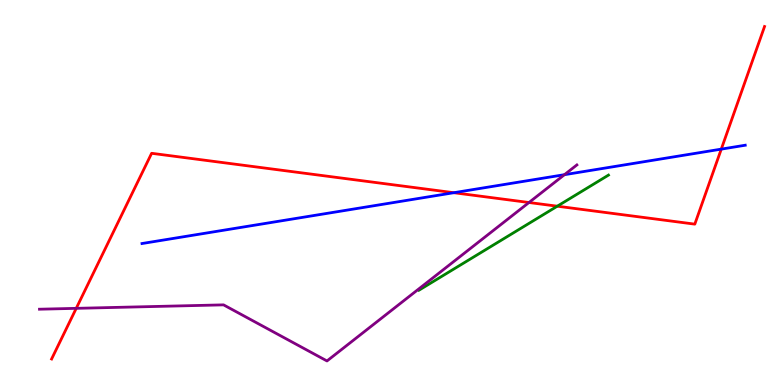[{'lines': ['blue', 'red'], 'intersections': [{'x': 5.86, 'y': 4.99}, {'x': 9.31, 'y': 6.13}]}, {'lines': ['green', 'red'], 'intersections': [{'x': 7.19, 'y': 4.64}]}, {'lines': ['purple', 'red'], 'intersections': [{'x': 0.984, 'y': 1.99}, {'x': 6.83, 'y': 4.74}]}, {'lines': ['blue', 'green'], 'intersections': []}, {'lines': ['blue', 'purple'], 'intersections': [{'x': 7.28, 'y': 5.46}]}, {'lines': ['green', 'purple'], 'intersections': []}]